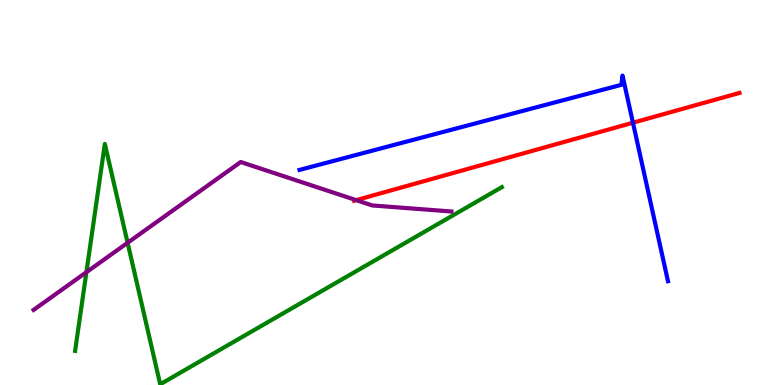[{'lines': ['blue', 'red'], 'intersections': [{'x': 8.17, 'y': 6.81}]}, {'lines': ['green', 'red'], 'intersections': []}, {'lines': ['purple', 'red'], 'intersections': [{'x': 4.6, 'y': 4.8}]}, {'lines': ['blue', 'green'], 'intersections': []}, {'lines': ['blue', 'purple'], 'intersections': []}, {'lines': ['green', 'purple'], 'intersections': [{'x': 1.11, 'y': 2.93}, {'x': 1.65, 'y': 3.69}]}]